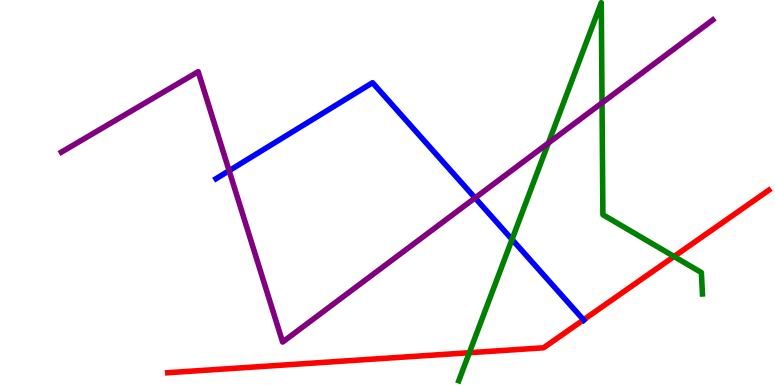[{'lines': ['blue', 'red'], 'intersections': [{'x': 7.53, 'y': 1.69}]}, {'lines': ['green', 'red'], 'intersections': [{'x': 6.06, 'y': 0.839}, {'x': 8.7, 'y': 3.34}]}, {'lines': ['purple', 'red'], 'intersections': []}, {'lines': ['blue', 'green'], 'intersections': [{'x': 6.61, 'y': 3.78}]}, {'lines': ['blue', 'purple'], 'intersections': [{'x': 2.96, 'y': 5.57}, {'x': 6.13, 'y': 4.86}]}, {'lines': ['green', 'purple'], 'intersections': [{'x': 7.08, 'y': 6.28}, {'x': 7.77, 'y': 7.33}]}]